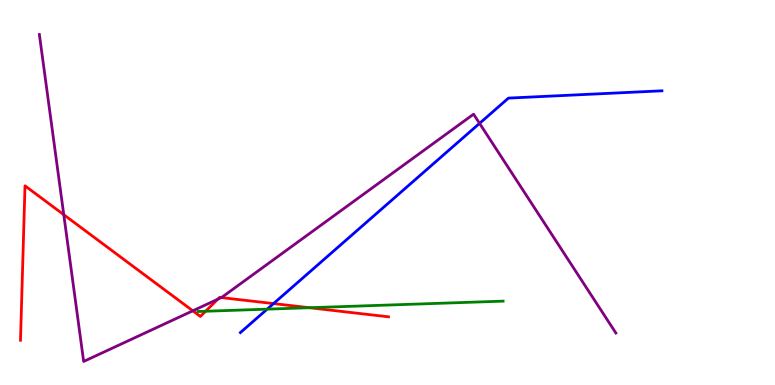[{'lines': ['blue', 'red'], 'intersections': [{'x': 3.53, 'y': 2.11}]}, {'lines': ['green', 'red'], 'intersections': [{'x': 2.65, 'y': 1.92}, {'x': 3.99, 'y': 2.01}]}, {'lines': ['purple', 'red'], 'intersections': [{'x': 0.823, 'y': 4.42}, {'x': 2.49, 'y': 1.93}, {'x': 2.81, 'y': 2.23}, {'x': 2.86, 'y': 2.27}]}, {'lines': ['blue', 'green'], 'intersections': [{'x': 3.45, 'y': 1.97}]}, {'lines': ['blue', 'purple'], 'intersections': [{'x': 6.19, 'y': 6.8}]}, {'lines': ['green', 'purple'], 'intersections': []}]